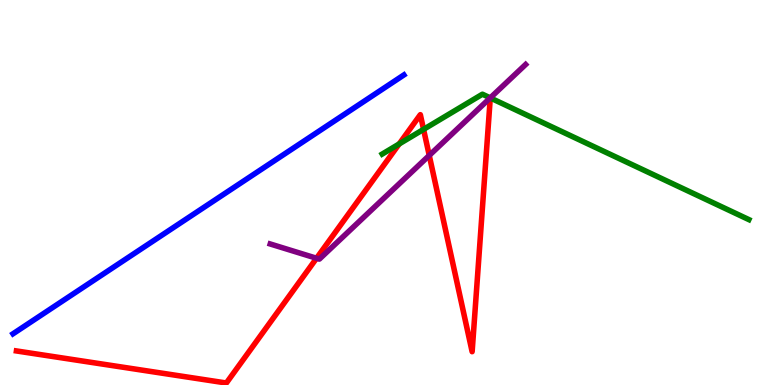[{'lines': ['blue', 'red'], 'intersections': []}, {'lines': ['green', 'red'], 'intersections': [{'x': 5.15, 'y': 6.26}, {'x': 5.47, 'y': 6.64}]}, {'lines': ['purple', 'red'], 'intersections': [{'x': 4.08, 'y': 3.29}, {'x': 5.54, 'y': 5.96}]}, {'lines': ['blue', 'green'], 'intersections': []}, {'lines': ['blue', 'purple'], 'intersections': []}, {'lines': ['green', 'purple'], 'intersections': [{'x': 6.33, 'y': 7.46}]}]